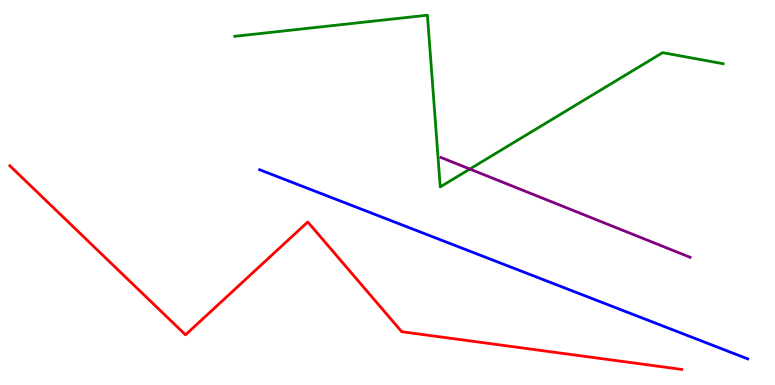[{'lines': ['blue', 'red'], 'intersections': []}, {'lines': ['green', 'red'], 'intersections': []}, {'lines': ['purple', 'red'], 'intersections': []}, {'lines': ['blue', 'green'], 'intersections': []}, {'lines': ['blue', 'purple'], 'intersections': []}, {'lines': ['green', 'purple'], 'intersections': [{'x': 6.06, 'y': 5.61}]}]